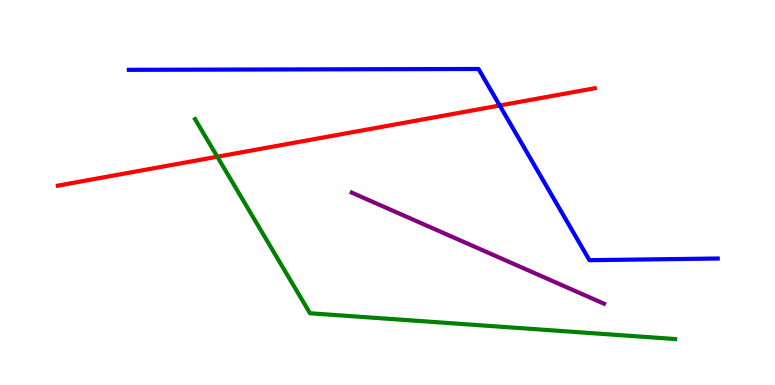[{'lines': ['blue', 'red'], 'intersections': [{'x': 6.45, 'y': 7.26}]}, {'lines': ['green', 'red'], 'intersections': [{'x': 2.8, 'y': 5.93}]}, {'lines': ['purple', 'red'], 'intersections': []}, {'lines': ['blue', 'green'], 'intersections': []}, {'lines': ['blue', 'purple'], 'intersections': []}, {'lines': ['green', 'purple'], 'intersections': []}]